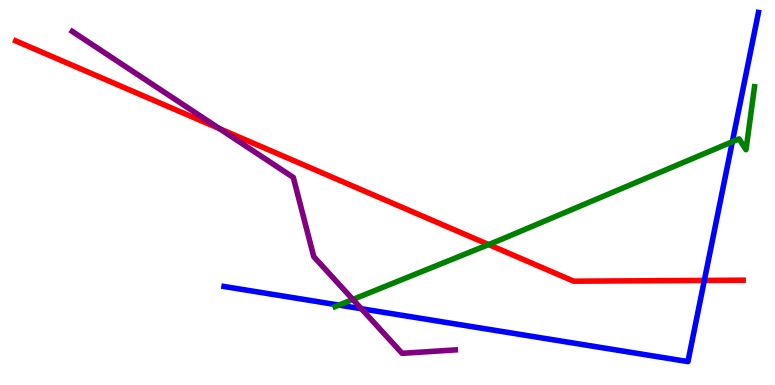[{'lines': ['blue', 'red'], 'intersections': [{'x': 9.09, 'y': 2.72}]}, {'lines': ['green', 'red'], 'intersections': [{'x': 6.3, 'y': 3.65}]}, {'lines': ['purple', 'red'], 'intersections': [{'x': 2.83, 'y': 6.66}]}, {'lines': ['blue', 'green'], 'intersections': [{'x': 4.37, 'y': 2.08}, {'x': 9.45, 'y': 6.32}]}, {'lines': ['blue', 'purple'], 'intersections': [{'x': 4.66, 'y': 1.98}]}, {'lines': ['green', 'purple'], 'intersections': [{'x': 4.55, 'y': 2.22}]}]